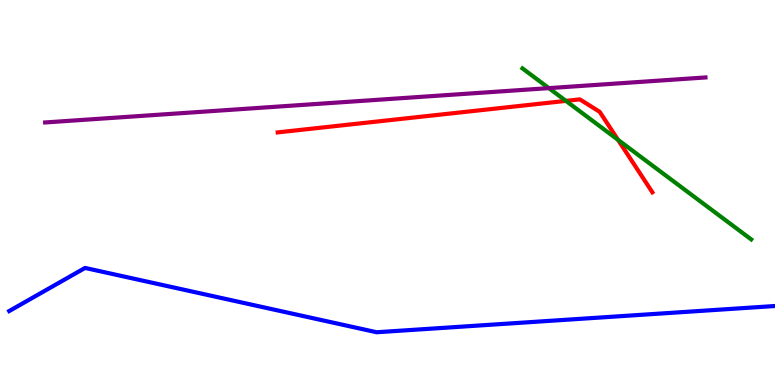[{'lines': ['blue', 'red'], 'intersections': []}, {'lines': ['green', 'red'], 'intersections': [{'x': 7.3, 'y': 7.38}, {'x': 7.97, 'y': 6.37}]}, {'lines': ['purple', 'red'], 'intersections': []}, {'lines': ['blue', 'green'], 'intersections': []}, {'lines': ['blue', 'purple'], 'intersections': []}, {'lines': ['green', 'purple'], 'intersections': [{'x': 7.08, 'y': 7.71}]}]